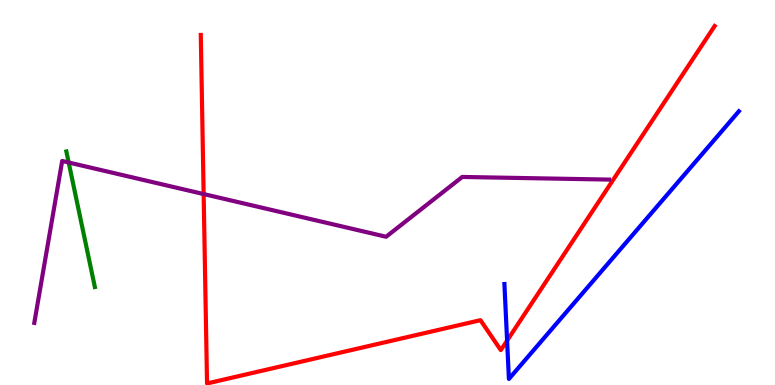[{'lines': ['blue', 'red'], 'intersections': [{'x': 6.54, 'y': 1.15}]}, {'lines': ['green', 'red'], 'intersections': []}, {'lines': ['purple', 'red'], 'intersections': [{'x': 2.63, 'y': 4.96}]}, {'lines': ['blue', 'green'], 'intersections': []}, {'lines': ['blue', 'purple'], 'intersections': []}, {'lines': ['green', 'purple'], 'intersections': [{'x': 0.886, 'y': 5.78}]}]